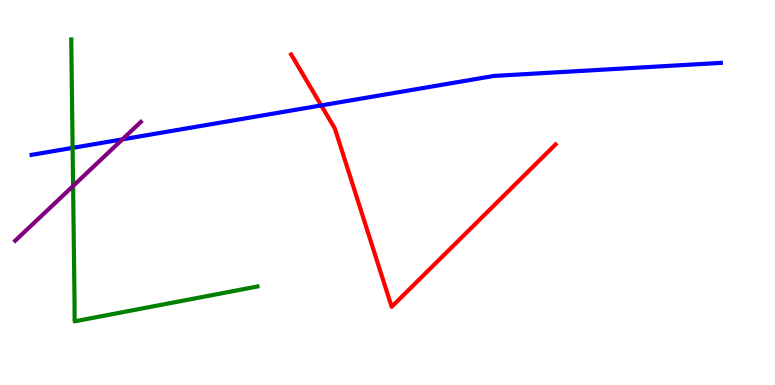[{'lines': ['blue', 'red'], 'intersections': [{'x': 4.14, 'y': 7.26}]}, {'lines': ['green', 'red'], 'intersections': []}, {'lines': ['purple', 'red'], 'intersections': []}, {'lines': ['blue', 'green'], 'intersections': [{'x': 0.937, 'y': 6.16}]}, {'lines': ['blue', 'purple'], 'intersections': [{'x': 1.58, 'y': 6.38}]}, {'lines': ['green', 'purple'], 'intersections': [{'x': 0.943, 'y': 5.17}]}]